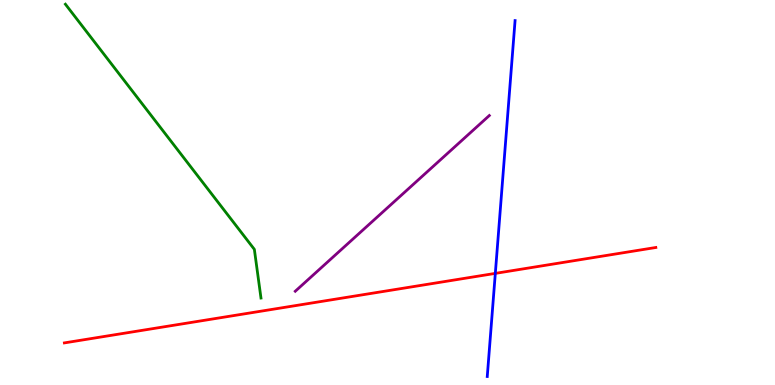[{'lines': ['blue', 'red'], 'intersections': [{'x': 6.39, 'y': 2.9}]}, {'lines': ['green', 'red'], 'intersections': []}, {'lines': ['purple', 'red'], 'intersections': []}, {'lines': ['blue', 'green'], 'intersections': []}, {'lines': ['blue', 'purple'], 'intersections': []}, {'lines': ['green', 'purple'], 'intersections': []}]